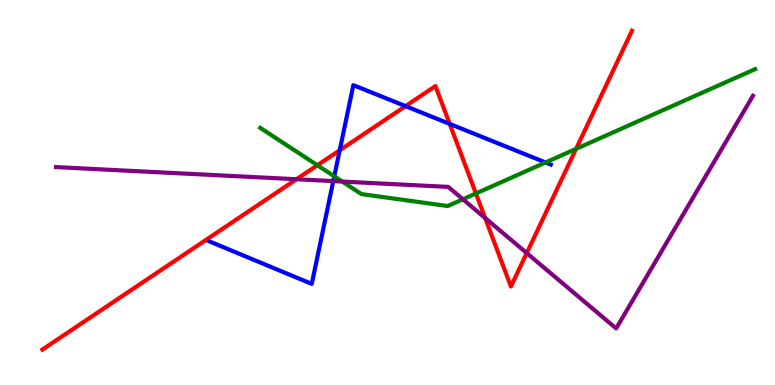[{'lines': ['blue', 'red'], 'intersections': [{'x': 4.38, 'y': 6.1}, {'x': 5.23, 'y': 7.24}, {'x': 5.8, 'y': 6.78}]}, {'lines': ['green', 'red'], 'intersections': [{'x': 4.1, 'y': 5.71}, {'x': 6.14, 'y': 4.97}, {'x': 7.43, 'y': 6.13}]}, {'lines': ['purple', 'red'], 'intersections': [{'x': 3.83, 'y': 5.34}, {'x': 6.26, 'y': 4.34}, {'x': 6.8, 'y': 3.43}]}, {'lines': ['blue', 'green'], 'intersections': [{'x': 4.31, 'y': 5.42}, {'x': 7.04, 'y': 5.78}]}, {'lines': ['blue', 'purple'], 'intersections': [{'x': 4.3, 'y': 5.3}]}, {'lines': ['green', 'purple'], 'intersections': [{'x': 4.42, 'y': 5.28}, {'x': 5.97, 'y': 4.82}]}]